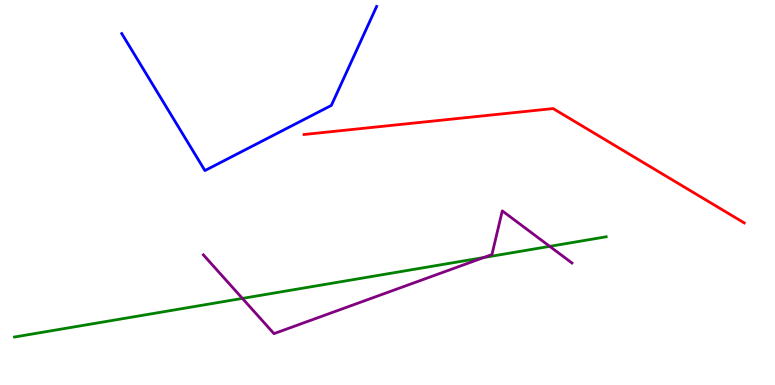[{'lines': ['blue', 'red'], 'intersections': []}, {'lines': ['green', 'red'], 'intersections': []}, {'lines': ['purple', 'red'], 'intersections': []}, {'lines': ['blue', 'green'], 'intersections': []}, {'lines': ['blue', 'purple'], 'intersections': []}, {'lines': ['green', 'purple'], 'intersections': [{'x': 3.13, 'y': 2.25}, {'x': 6.24, 'y': 3.31}, {'x': 7.09, 'y': 3.6}]}]